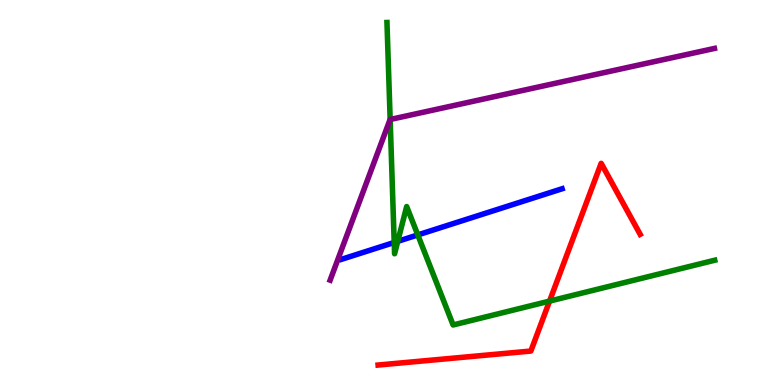[{'lines': ['blue', 'red'], 'intersections': []}, {'lines': ['green', 'red'], 'intersections': [{'x': 7.09, 'y': 2.18}]}, {'lines': ['purple', 'red'], 'intersections': []}, {'lines': ['blue', 'green'], 'intersections': [{'x': 5.09, 'y': 3.7}, {'x': 5.13, 'y': 3.73}, {'x': 5.39, 'y': 3.9}]}, {'lines': ['blue', 'purple'], 'intersections': []}, {'lines': ['green', 'purple'], 'intersections': [{'x': 5.03, 'y': 6.9}]}]